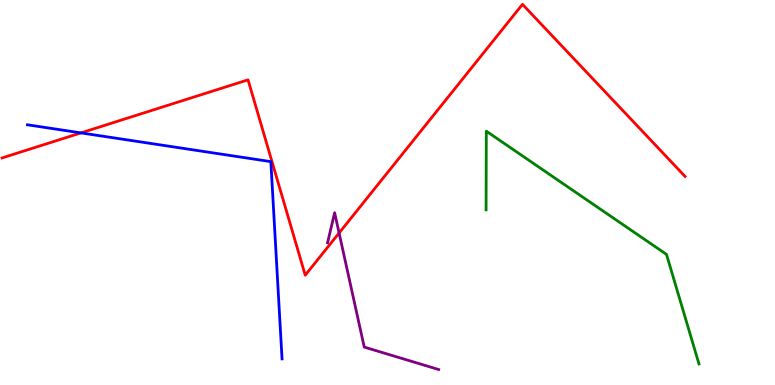[{'lines': ['blue', 'red'], 'intersections': [{'x': 1.04, 'y': 6.55}]}, {'lines': ['green', 'red'], 'intersections': []}, {'lines': ['purple', 'red'], 'intersections': [{'x': 4.38, 'y': 3.95}]}, {'lines': ['blue', 'green'], 'intersections': []}, {'lines': ['blue', 'purple'], 'intersections': []}, {'lines': ['green', 'purple'], 'intersections': []}]